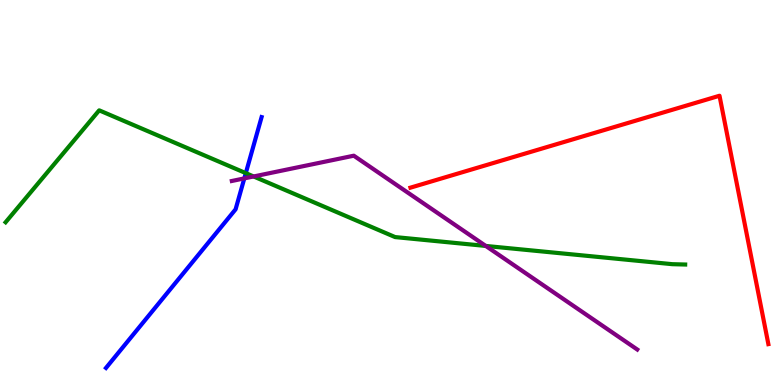[{'lines': ['blue', 'red'], 'intersections': []}, {'lines': ['green', 'red'], 'intersections': []}, {'lines': ['purple', 'red'], 'intersections': []}, {'lines': ['blue', 'green'], 'intersections': [{'x': 3.17, 'y': 5.5}]}, {'lines': ['blue', 'purple'], 'intersections': [{'x': 3.15, 'y': 5.37}]}, {'lines': ['green', 'purple'], 'intersections': [{'x': 3.27, 'y': 5.42}, {'x': 6.27, 'y': 3.61}]}]